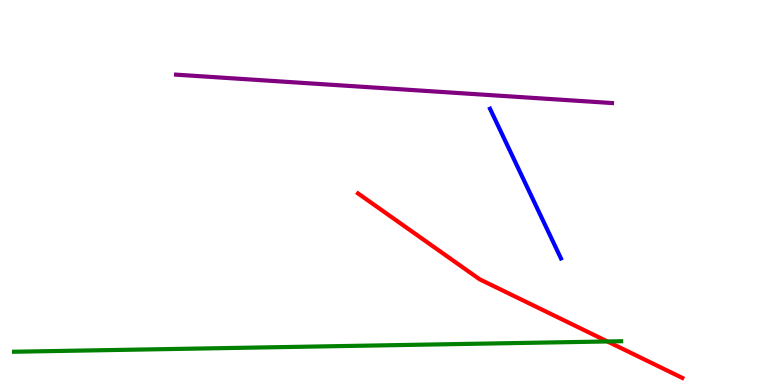[{'lines': ['blue', 'red'], 'intersections': []}, {'lines': ['green', 'red'], 'intersections': [{'x': 7.84, 'y': 1.13}]}, {'lines': ['purple', 'red'], 'intersections': []}, {'lines': ['blue', 'green'], 'intersections': []}, {'lines': ['blue', 'purple'], 'intersections': []}, {'lines': ['green', 'purple'], 'intersections': []}]